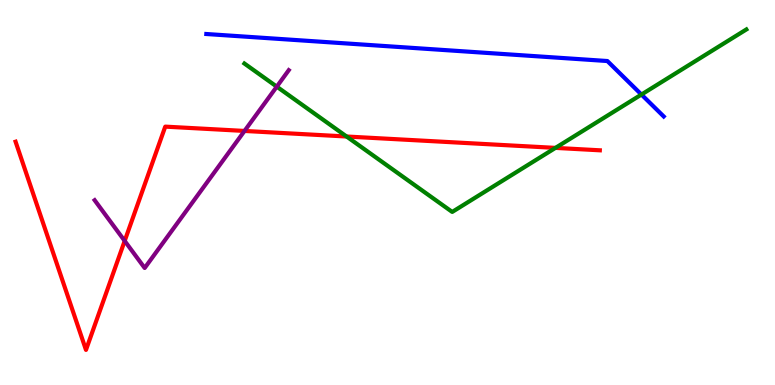[{'lines': ['blue', 'red'], 'intersections': []}, {'lines': ['green', 'red'], 'intersections': [{'x': 4.47, 'y': 6.45}, {'x': 7.17, 'y': 6.16}]}, {'lines': ['purple', 'red'], 'intersections': [{'x': 1.61, 'y': 3.74}, {'x': 3.15, 'y': 6.6}]}, {'lines': ['blue', 'green'], 'intersections': [{'x': 8.28, 'y': 7.54}]}, {'lines': ['blue', 'purple'], 'intersections': []}, {'lines': ['green', 'purple'], 'intersections': [{'x': 3.57, 'y': 7.75}]}]